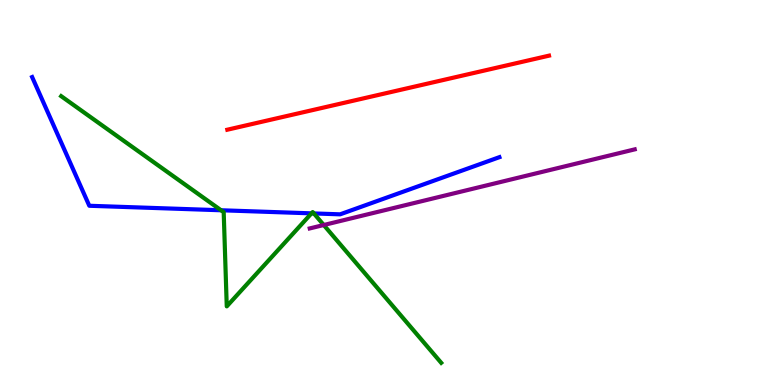[{'lines': ['blue', 'red'], 'intersections': []}, {'lines': ['green', 'red'], 'intersections': []}, {'lines': ['purple', 'red'], 'intersections': []}, {'lines': ['blue', 'green'], 'intersections': [{'x': 2.85, 'y': 4.54}, {'x': 4.02, 'y': 4.46}, {'x': 4.05, 'y': 4.46}]}, {'lines': ['blue', 'purple'], 'intersections': []}, {'lines': ['green', 'purple'], 'intersections': [{'x': 4.18, 'y': 4.16}]}]